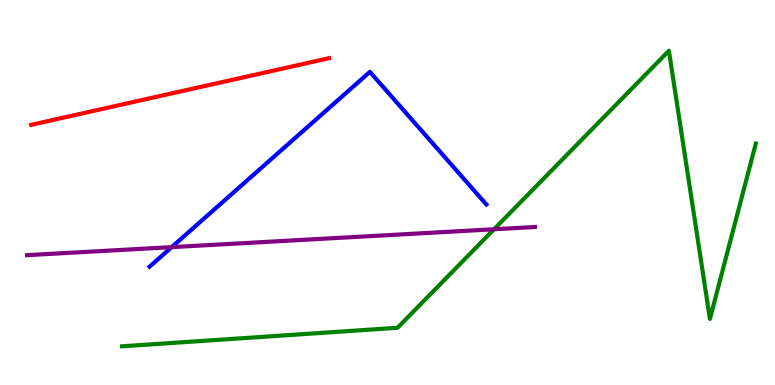[{'lines': ['blue', 'red'], 'intersections': []}, {'lines': ['green', 'red'], 'intersections': []}, {'lines': ['purple', 'red'], 'intersections': []}, {'lines': ['blue', 'green'], 'intersections': []}, {'lines': ['blue', 'purple'], 'intersections': [{'x': 2.22, 'y': 3.58}]}, {'lines': ['green', 'purple'], 'intersections': [{'x': 6.37, 'y': 4.05}]}]